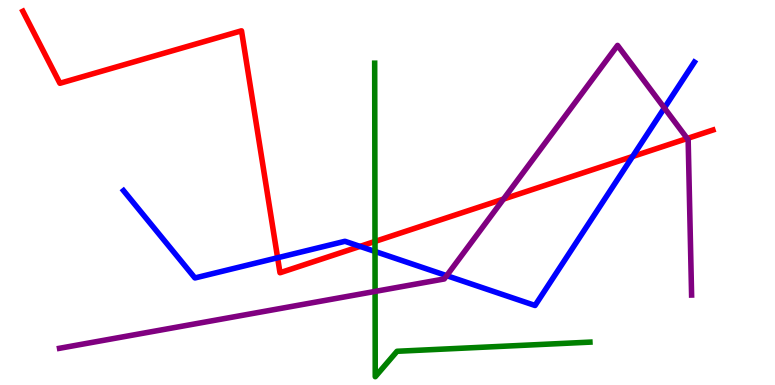[{'lines': ['blue', 'red'], 'intersections': [{'x': 3.58, 'y': 3.31}, {'x': 4.65, 'y': 3.6}, {'x': 8.16, 'y': 5.93}]}, {'lines': ['green', 'red'], 'intersections': [{'x': 4.84, 'y': 3.73}]}, {'lines': ['purple', 'red'], 'intersections': [{'x': 6.5, 'y': 4.83}, {'x': 8.87, 'y': 6.4}]}, {'lines': ['blue', 'green'], 'intersections': [{'x': 4.84, 'y': 3.47}]}, {'lines': ['blue', 'purple'], 'intersections': [{'x': 5.76, 'y': 2.84}, {'x': 8.57, 'y': 7.2}]}, {'lines': ['green', 'purple'], 'intersections': [{'x': 4.84, 'y': 2.43}]}]